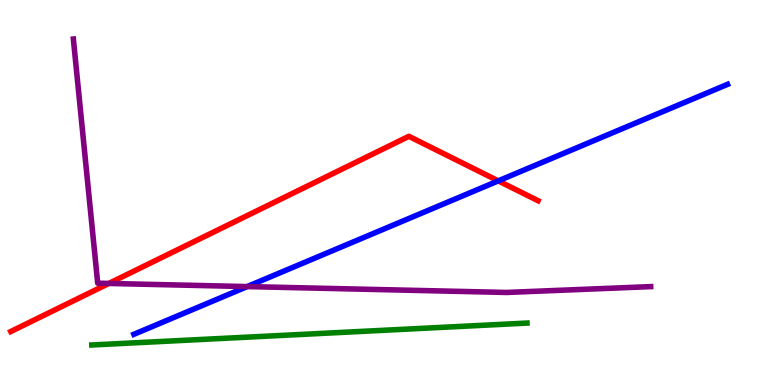[{'lines': ['blue', 'red'], 'intersections': [{'x': 6.43, 'y': 5.3}]}, {'lines': ['green', 'red'], 'intersections': []}, {'lines': ['purple', 'red'], 'intersections': [{'x': 1.4, 'y': 2.64}]}, {'lines': ['blue', 'green'], 'intersections': []}, {'lines': ['blue', 'purple'], 'intersections': [{'x': 3.19, 'y': 2.56}]}, {'lines': ['green', 'purple'], 'intersections': []}]